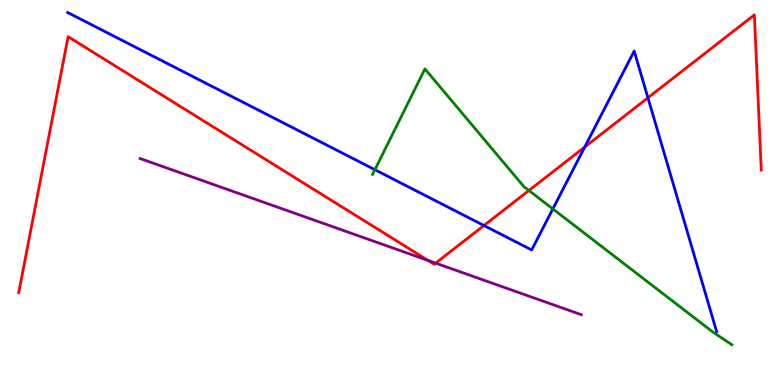[{'lines': ['blue', 'red'], 'intersections': [{'x': 6.24, 'y': 4.14}, {'x': 7.54, 'y': 6.18}, {'x': 8.36, 'y': 7.46}]}, {'lines': ['green', 'red'], 'intersections': [{'x': 6.82, 'y': 5.05}]}, {'lines': ['purple', 'red'], 'intersections': [{'x': 5.52, 'y': 3.23}, {'x': 5.62, 'y': 3.17}]}, {'lines': ['blue', 'green'], 'intersections': [{'x': 4.84, 'y': 5.59}, {'x': 7.13, 'y': 4.57}]}, {'lines': ['blue', 'purple'], 'intersections': []}, {'lines': ['green', 'purple'], 'intersections': []}]